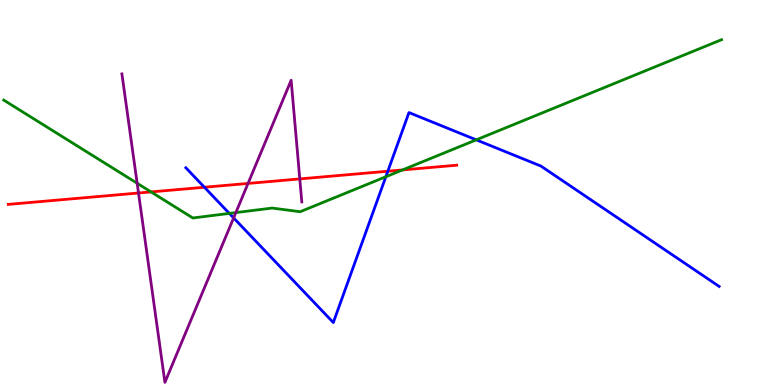[{'lines': ['blue', 'red'], 'intersections': [{'x': 2.64, 'y': 5.14}, {'x': 5.0, 'y': 5.55}]}, {'lines': ['green', 'red'], 'intersections': [{'x': 1.95, 'y': 5.02}, {'x': 5.19, 'y': 5.59}]}, {'lines': ['purple', 'red'], 'intersections': [{'x': 1.79, 'y': 4.99}, {'x': 3.2, 'y': 5.24}, {'x': 3.87, 'y': 5.35}]}, {'lines': ['blue', 'green'], 'intersections': [{'x': 2.96, 'y': 4.46}, {'x': 4.98, 'y': 5.41}, {'x': 6.15, 'y': 6.37}]}, {'lines': ['blue', 'purple'], 'intersections': [{'x': 3.01, 'y': 4.34}]}, {'lines': ['green', 'purple'], 'intersections': [{'x': 1.77, 'y': 5.24}, {'x': 3.04, 'y': 4.48}]}]